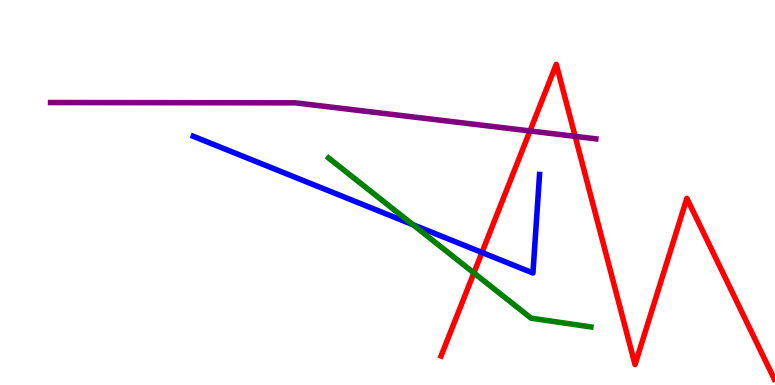[{'lines': ['blue', 'red'], 'intersections': [{'x': 6.22, 'y': 3.44}]}, {'lines': ['green', 'red'], 'intersections': [{'x': 6.11, 'y': 2.91}]}, {'lines': ['purple', 'red'], 'intersections': [{'x': 6.84, 'y': 6.6}, {'x': 7.42, 'y': 6.46}]}, {'lines': ['blue', 'green'], 'intersections': [{'x': 5.33, 'y': 4.16}]}, {'lines': ['blue', 'purple'], 'intersections': []}, {'lines': ['green', 'purple'], 'intersections': []}]